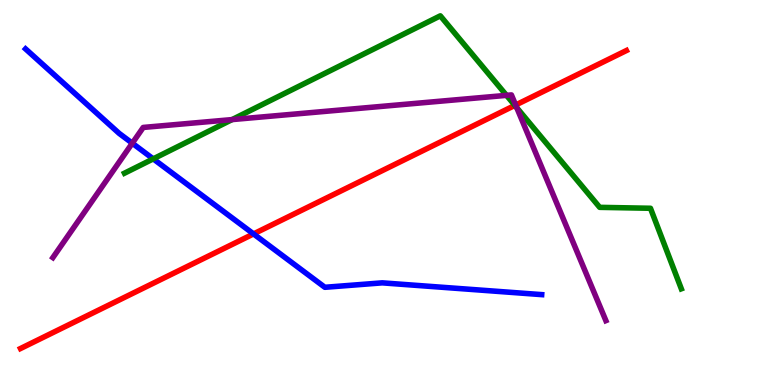[{'lines': ['blue', 'red'], 'intersections': [{'x': 3.27, 'y': 3.92}]}, {'lines': ['green', 'red'], 'intersections': [{'x': 6.64, 'y': 7.26}]}, {'lines': ['purple', 'red'], 'intersections': [{'x': 6.65, 'y': 7.27}]}, {'lines': ['blue', 'green'], 'intersections': [{'x': 1.98, 'y': 5.87}]}, {'lines': ['blue', 'purple'], 'intersections': [{'x': 1.71, 'y': 6.28}]}, {'lines': ['green', 'purple'], 'intersections': [{'x': 2.99, 'y': 6.89}, {'x': 6.54, 'y': 7.52}, {'x': 6.67, 'y': 7.2}]}]